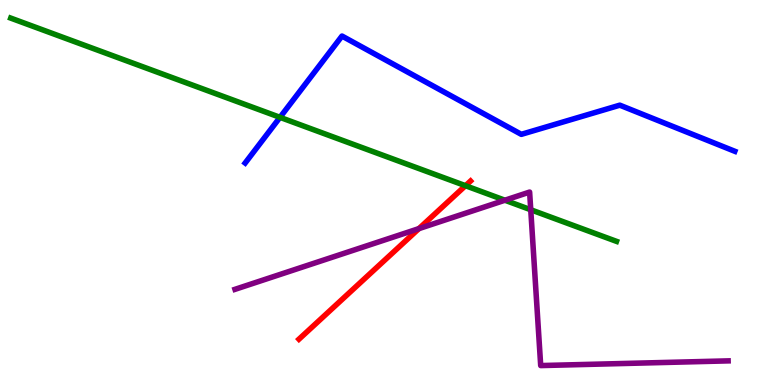[{'lines': ['blue', 'red'], 'intersections': []}, {'lines': ['green', 'red'], 'intersections': [{'x': 6.01, 'y': 5.18}]}, {'lines': ['purple', 'red'], 'intersections': [{'x': 5.41, 'y': 4.06}]}, {'lines': ['blue', 'green'], 'intersections': [{'x': 3.61, 'y': 6.95}]}, {'lines': ['blue', 'purple'], 'intersections': []}, {'lines': ['green', 'purple'], 'intersections': [{'x': 6.51, 'y': 4.8}, {'x': 6.85, 'y': 4.55}]}]